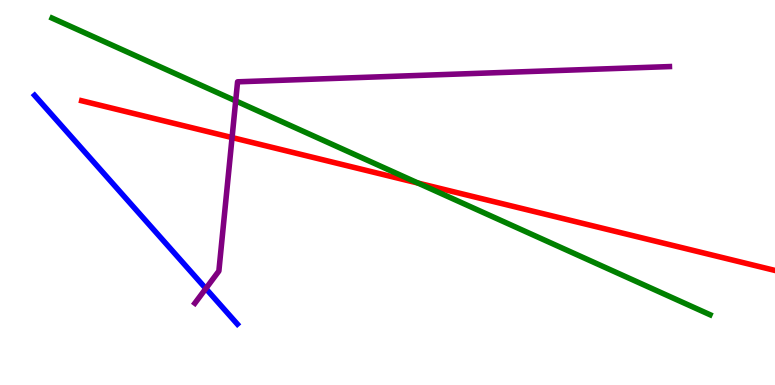[{'lines': ['blue', 'red'], 'intersections': []}, {'lines': ['green', 'red'], 'intersections': [{'x': 5.39, 'y': 5.24}]}, {'lines': ['purple', 'red'], 'intersections': [{'x': 2.99, 'y': 6.43}]}, {'lines': ['blue', 'green'], 'intersections': []}, {'lines': ['blue', 'purple'], 'intersections': [{'x': 2.66, 'y': 2.51}]}, {'lines': ['green', 'purple'], 'intersections': [{'x': 3.04, 'y': 7.38}]}]